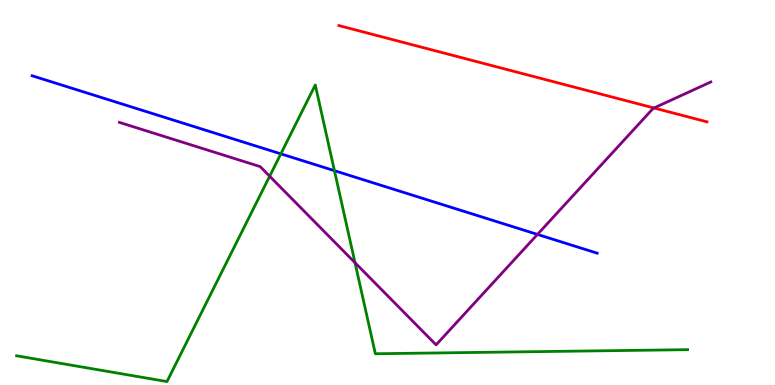[{'lines': ['blue', 'red'], 'intersections': []}, {'lines': ['green', 'red'], 'intersections': []}, {'lines': ['purple', 'red'], 'intersections': [{'x': 8.44, 'y': 7.2}]}, {'lines': ['blue', 'green'], 'intersections': [{'x': 3.62, 'y': 6.0}, {'x': 4.32, 'y': 5.57}]}, {'lines': ['blue', 'purple'], 'intersections': [{'x': 6.94, 'y': 3.91}]}, {'lines': ['green', 'purple'], 'intersections': [{'x': 3.48, 'y': 5.42}, {'x': 4.58, 'y': 3.18}]}]